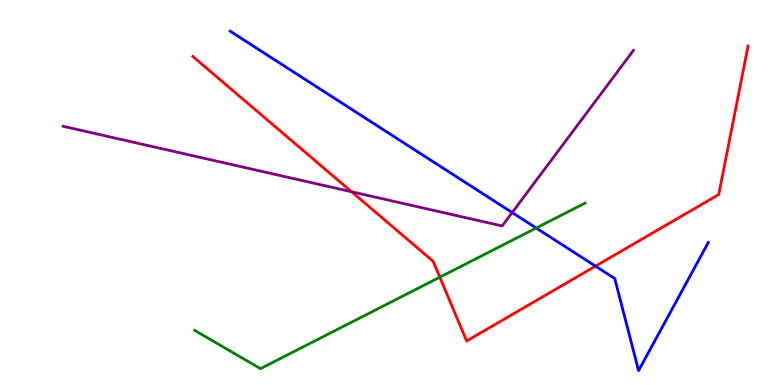[{'lines': ['blue', 'red'], 'intersections': [{'x': 7.68, 'y': 3.09}]}, {'lines': ['green', 'red'], 'intersections': [{'x': 5.68, 'y': 2.8}]}, {'lines': ['purple', 'red'], 'intersections': [{'x': 4.54, 'y': 5.02}]}, {'lines': ['blue', 'green'], 'intersections': [{'x': 6.92, 'y': 4.08}]}, {'lines': ['blue', 'purple'], 'intersections': [{'x': 6.61, 'y': 4.48}]}, {'lines': ['green', 'purple'], 'intersections': []}]